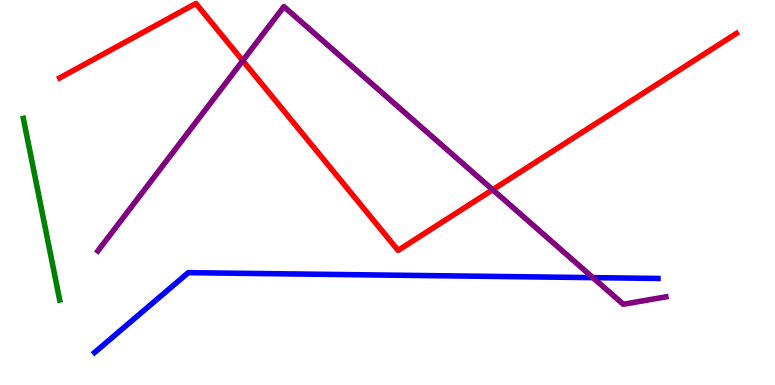[{'lines': ['blue', 'red'], 'intersections': []}, {'lines': ['green', 'red'], 'intersections': []}, {'lines': ['purple', 'red'], 'intersections': [{'x': 3.13, 'y': 8.42}, {'x': 6.36, 'y': 5.07}]}, {'lines': ['blue', 'green'], 'intersections': []}, {'lines': ['blue', 'purple'], 'intersections': [{'x': 7.65, 'y': 2.79}]}, {'lines': ['green', 'purple'], 'intersections': []}]